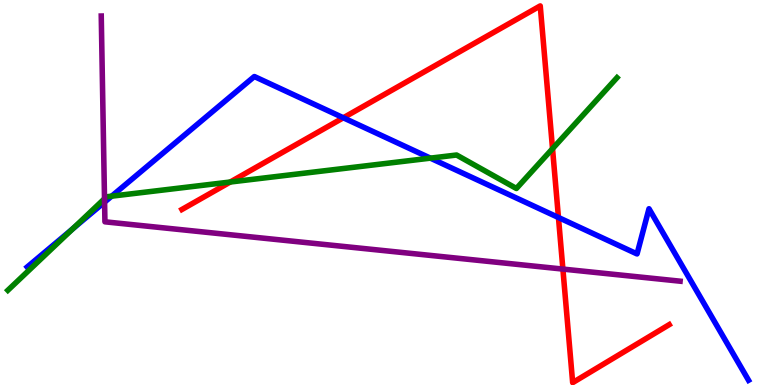[{'lines': ['blue', 'red'], 'intersections': [{'x': 4.43, 'y': 6.94}, {'x': 7.21, 'y': 4.35}]}, {'lines': ['green', 'red'], 'intersections': [{'x': 2.97, 'y': 5.27}, {'x': 7.13, 'y': 6.14}]}, {'lines': ['purple', 'red'], 'intersections': [{'x': 7.26, 'y': 3.01}]}, {'lines': ['blue', 'green'], 'intersections': [{'x': 0.938, 'y': 4.06}, {'x': 1.44, 'y': 4.9}, {'x': 5.55, 'y': 5.89}]}, {'lines': ['blue', 'purple'], 'intersections': [{'x': 1.35, 'y': 4.75}]}, {'lines': ['green', 'purple'], 'intersections': [{'x': 1.35, 'y': 4.84}]}]